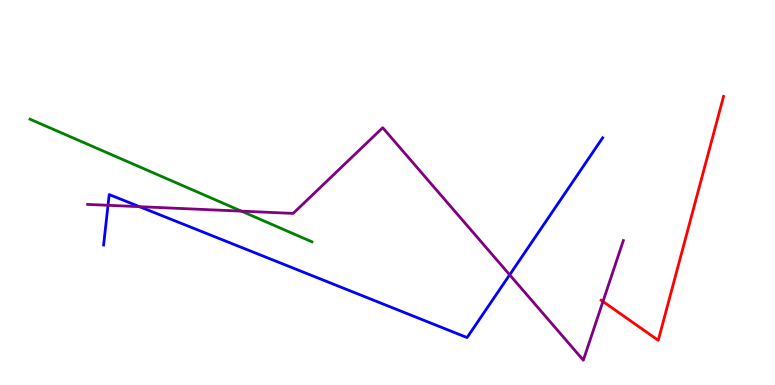[{'lines': ['blue', 'red'], 'intersections': []}, {'lines': ['green', 'red'], 'intersections': []}, {'lines': ['purple', 'red'], 'intersections': [{'x': 7.78, 'y': 2.17}]}, {'lines': ['blue', 'green'], 'intersections': []}, {'lines': ['blue', 'purple'], 'intersections': [{'x': 1.39, 'y': 4.67}, {'x': 1.8, 'y': 4.63}, {'x': 6.58, 'y': 2.86}]}, {'lines': ['green', 'purple'], 'intersections': [{'x': 3.11, 'y': 4.52}]}]